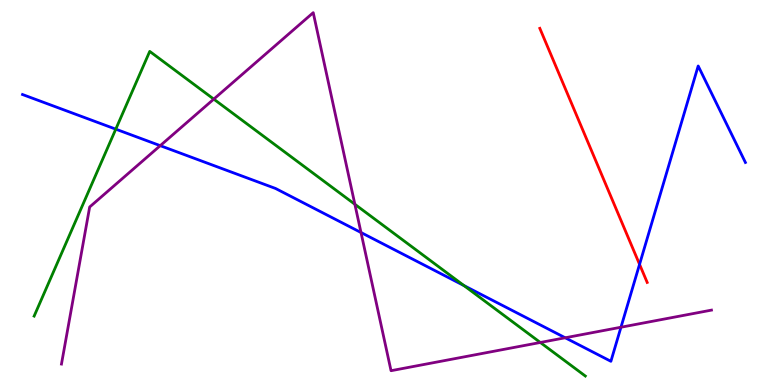[{'lines': ['blue', 'red'], 'intersections': [{'x': 8.25, 'y': 3.13}]}, {'lines': ['green', 'red'], 'intersections': []}, {'lines': ['purple', 'red'], 'intersections': []}, {'lines': ['blue', 'green'], 'intersections': [{'x': 1.49, 'y': 6.65}, {'x': 5.99, 'y': 2.58}]}, {'lines': ['blue', 'purple'], 'intersections': [{'x': 2.07, 'y': 6.22}, {'x': 4.66, 'y': 3.96}, {'x': 7.29, 'y': 1.23}, {'x': 8.01, 'y': 1.5}]}, {'lines': ['green', 'purple'], 'intersections': [{'x': 2.76, 'y': 7.43}, {'x': 4.58, 'y': 4.69}, {'x': 6.97, 'y': 1.1}]}]